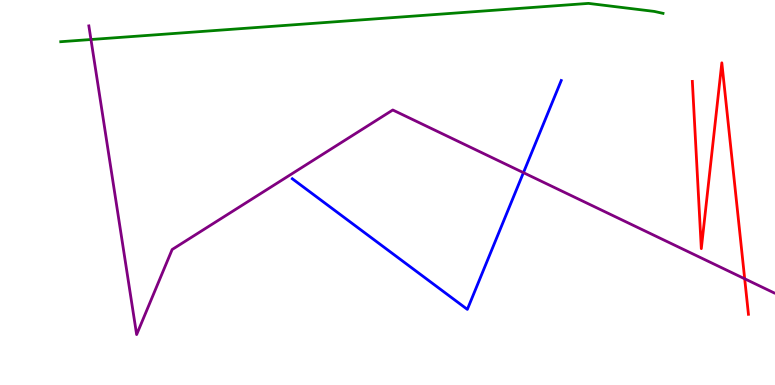[{'lines': ['blue', 'red'], 'intersections': []}, {'lines': ['green', 'red'], 'intersections': []}, {'lines': ['purple', 'red'], 'intersections': [{'x': 9.61, 'y': 2.76}]}, {'lines': ['blue', 'green'], 'intersections': []}, {'lines': ['blue', 'purple'], 'intersections': [{'x': 6.75, 'y': 5.52}]}, {'lines': ['green', 'purple'], 'intersections': [{'x': 1.17, 'y': 8.97}]}]